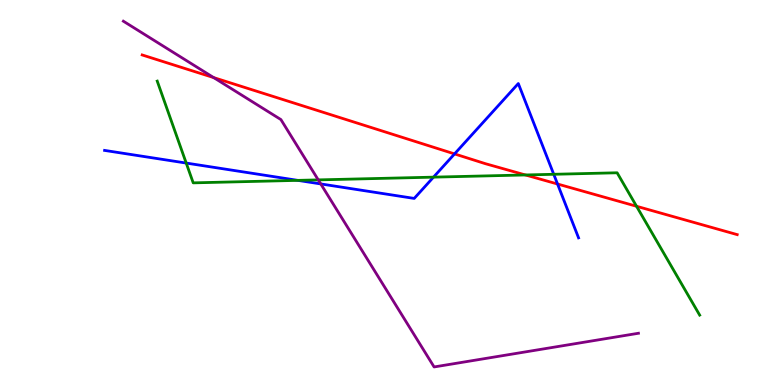[{'lines': ['blue', 'red'], 'intersections': [{'x': 5.87, 'y': 6.0}, {'x': 7.19, 'y': 5.22}]}, {'lines': ['green', 'red'], 'intersections': [{'x': 6.78, 'y': 5.46}, {'x': 8.21, 'y': 4.64}]}, {'lines': ['purple', 'red'], 'intersections': [{'x': 2.76, 'y': 7.98}]}, {'lines': ['blue', 'green'], 'intersections': [{'x': 2.4, 'y': 5.76}, {'x': 3.84, 'y': 5.32}, {'x': 5.59, 'y': 5.4}, {'x': 7.15, 'y': 5.47}]}, {'lines': ['blue', 'purple'], 'intersections': [{'x': 4.14, 'y': 5.22}]}, {'lines': ['green', 'purple'], 'intersections': [{'x': 4.11, 'y': 5.33}]}]